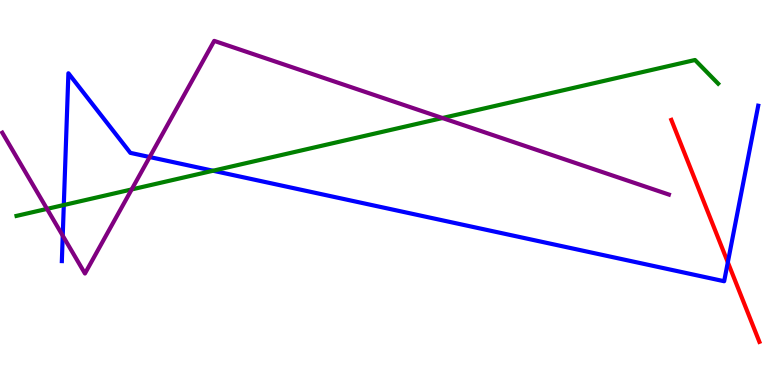[{'lines': ['blue', 'red'], 'intersections': [{'x': 9.39, 'y': 3.19}]}, {'lines': ['green', 'red'], 'intersections': []}, {'lines': ['purple', 'red'], 'intersections': []}, {'lines': ['blue', 'green'], 'intersections': [{'x': 0.823, 'y': 4.67}, {'x': 2.75, 'y': 5.57}]}, {'lines': ['blue', 'purple'], 'intersections': [{'x': 0.809, 'y': 3.88}, {'x': 1.93, 'y': 5.92}]}, {'lines': ['green', 'purple'], 'intersections': [{'x': 0.607, 'y': 4.57}, {'x': 1.7, 'y': 5.08}, {'x': 5.71, 'y': 6.93}]}]